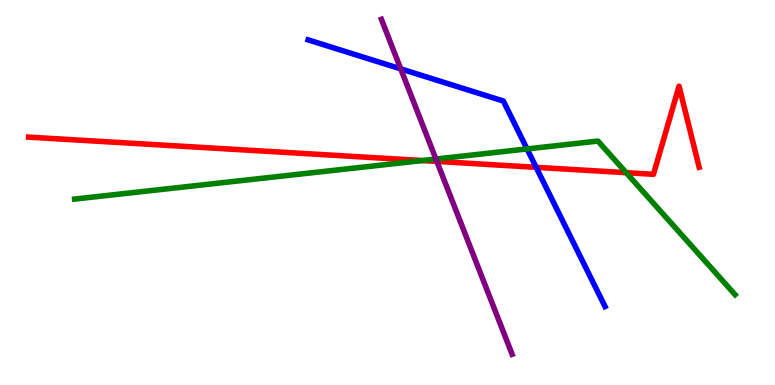[{'lines': ['blue', 'red'], 'intersections': [{'x': 6.92, 'y': 5.65}]}, {'lines': ['green', 'red'], 'intersections': [{'x': 5.45, 'y': 5.83}, {'x': 8.08, 'y': 5.51}]}, {'lines': ['purple', 'red'], 'intersections': [{'x': 5.64, 'y': 5.81}]}, {'lines': ['blue', 'green'], 'intersections': [{'x': 6.8, 'y': 6.13}]}, {'lines': ['blue', 'purple'], 'intersections': [{'x': 5.17, 'y': 8.21}]}, {'lines': ['green', 'purple'], 'intersections': [{'x': 5.62, 'y': 5.87}]}]